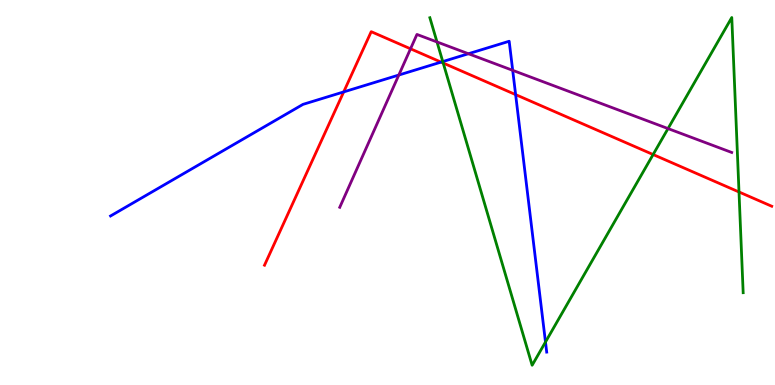[{'lines': ['blue', 'red'], 'intersections': [{'x': 4.43, 'y': 7.61}, {'x': 5.69, 'y': 8.39}, {'x': 6.65, 'y': 7.54}]}, {'lines': ['green', 'red'], 'intersections': [{'x': 5.72, 'y': 8.36}, {'x': 8.43, 'y': 5.99}, {'x': 9.54, 'y': 5.01}]}, {'lines': ['purple', 'red'], 'intersections': [{'x': 5.3, 'y': 8.73}]}, {'lines': ['blue', 'green'], 'intersections': [{'x': 5.71, 'y': 8.4}, {'x': 7.04, 'y': 1.12}]}, {'lines': ['blue', 'purple'], 'intersections': [{'x': 5.15, 'y': 8.05}, {'x': 6.04, 'y': 8.6}, {'x': 6.62, 'y': 8.17}]}, {'lines': ['green', 'purple'], 'intersections': [{'x': 5.64, 'y': 8.91}, {'x': 8.62, 'y': 6.66}]}]